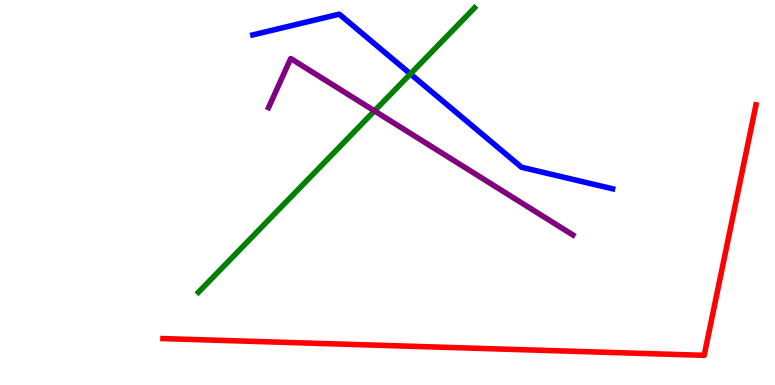[{'lines': ['blue', 'red'], 'intersections': []}, {'lines': ['green', 'red'], 'intersections': []}, {'lines': ['purple', 'red'], 'intersections': []}, {'lines': ['blue', 'green'], 'intersections': [{'x': 5.3, 'y': 8.08}]}, {'lines': ['blue', 'purple'], 'intersections': []}, {'lines': ['green', 'purple'], 'intersections': [{'x': 4.83, 'y': 7.12}]}]